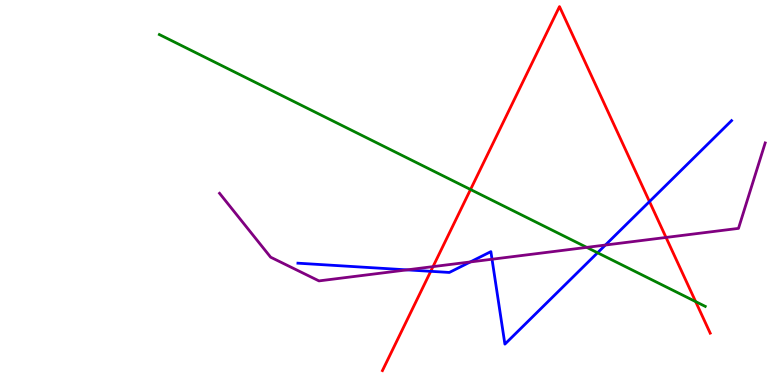[{'lines': ['blue', 'red'], 'intersections': [{'x': 5.56, 'y': 2.95}, {'x': 8.38, 'y': 4.76}]}, {'lines': ['green', 'red'], 'intersections': [{'x': 6.07, 'y': 5.08}, {'x': 8.98, 'y': 2.17}]}, {'lines': ['purple', 'red'], 'intersections': [{'x': 5.59, 'y': 3.07}, {'x': 8.59, 'y': 3.83}]}, {'lines': ['blue', 'green'], 'intersections': [{'x': 7.71, 'y': 3.43}]}, {'lines': ['blue', 'purple'], 'intersections': [{'x': 5.25, 'y': 2.99}, {'x': 6.07, 'y': 3.2}, {'x': 6.35, 'y': 3.27}, {'x': 7.81, 'y': 3.64}]}, {'lines': ['green', 'purple'], 'intersections': [{'x': 7.57, 'y': 3.57}]}]